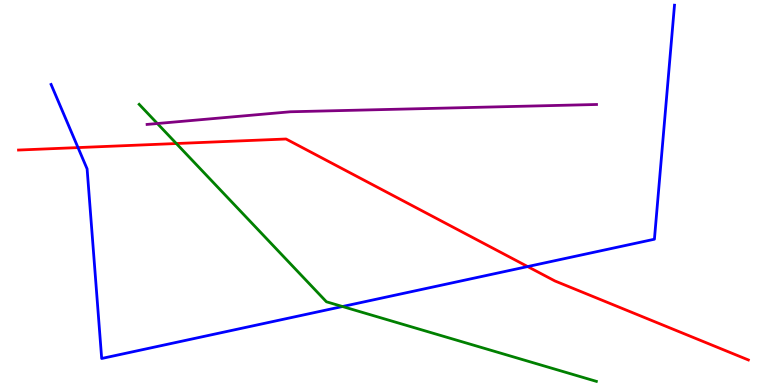[{'lines': ['blue', 'red'], 'intersections': [{'x': 1.01, 'y': 6.17}, {'x': 6.81, 'y': 3.08}]}, {'lines': ['green', 'red'], 'intersections': [{'x': 2.28, 'y': 6.27}]}, {'lines': ['purple', 'red'], 'intersections': []}, {'lines': ['blue', 'green'], 'intersections': [{'x': 4.42, 'y': 2.04}]}, {'lines': ['blue', 'purple'], 'intersections': []}, {'lines': ['green', 'purple'], 'intersections': [{'x': 2.03, 'y': 6.79}]}]